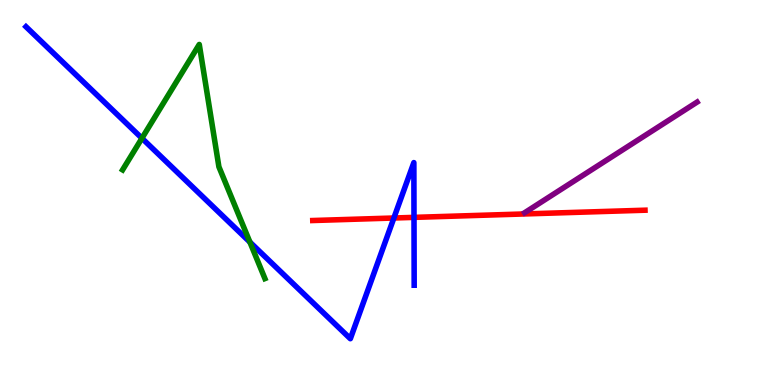[{'lines': ['blue', 'red'], 'intersections': [{'x': 5.08, 'y': 4.34}, {'x': 5.34, 'y': 4.35}]}, {'lines': ['green', 'red'], 'intersections': []}, {'lines': ['purple', 'red'], 'intersections': []}, {'lines': ['blue', 'green'], 'intersections': [{'x': 1.83, 'y': 6.41}, {'x': 3.22, 'y': 3.71}]}, {'lines': ['blue', 'purple'], 'intersections': []}, {'lines': ['green', 'purple'], 'intersections': []}]